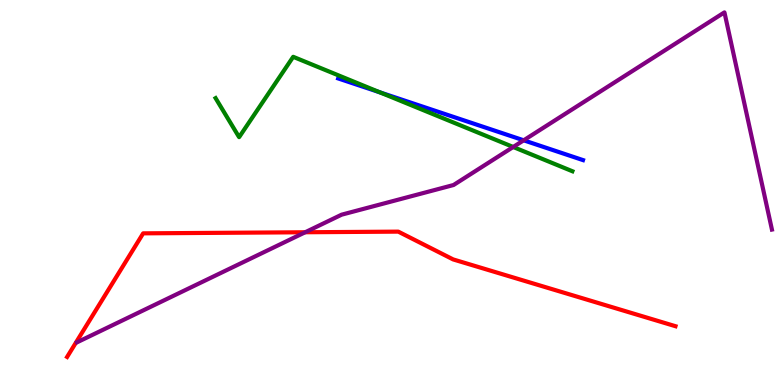[{'lines': ['blue', 'red'], 'intersections': []}, {'lines': ['green', 'red'], 'intersections': []}, {'lines': ['purple', 'red'], 'intersections': [{'x': 3.94, 'y': 3.97}]}, {'lines': ['blue', 'green'], 'intersections': [{'x': 4.9, 'y': 7.6}]}, {'lines': ['blue', 'purple'], 'intersections': [{'x': 6.76, 'y': 6.36}]}, {'lines': ['green', 'purple'], 'intersections': [{'x': 6.62, 'y': 6.18}]}]